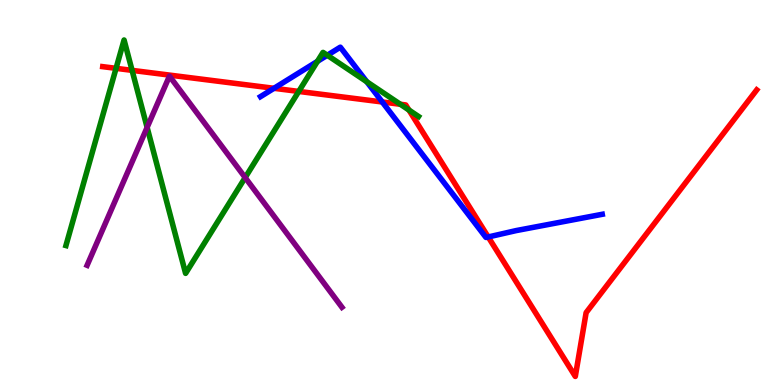[{'lines': ['blue', 'red'], 'intersections': [{'x': 3.54, 'y': 7.71}, {'x': 4.93, 'y': 7.35}, {'x': 6.3, 'y': 3.84}]}, {'lines': ['green', 'red'], 'intersections': [{'x': 1.5, 'y': 8.22}, {'x': 1.7, 'y': 8.17}, {'x': 3.85, 'y': 7.63}, {'x': 5.17, 'y': 7.29}, {'x': 5.28, 'y': 7.14}]}, {'lines': ['purple', 'red'], 'intersections': []}, {'lines': ['blue', 'green'], 'intersections': [{'x': 4.1, 'y': 8.41}, {'x': 4.22, 'y': 8.56}, {'x': 4.73, 'y': 7.88}]}, {'lines': ['blue', 'purple'], 'intersections': []}, {'lines': ['green', 'purple'], 'intersections': [{'x': 1.9, 'y': 6.69}, {'x': 3.16, 'y': 5.39}]}]